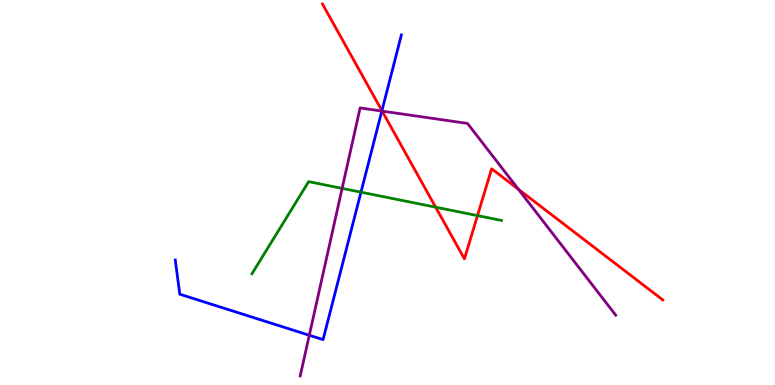[{'lines': ['blue', 'red'], 'intersections': [{'x': 4.93, 'y': 7.12}]}, {'lines': ['green', 'red'], 'intersections': [{'x': 5.62, 'y': 4.62}, {'x': 6.16, 'y': 4.4}]}, {'lines': ['purple', 'red'], 'intersections': [{'x': 4.93, 'y': 7.11}, {'x': 6.69, 'y': 5.08}]}, {'lines': ['blue', 'green'], 'intersections': [{'x': 4.66, 'y': 5.01}]}, {'lines': ['blue', 'purple'], 'intersections': [{'x': 3.99, 'y': 1.29}, {'x': 4.93, 'y': 7.12}]}, {'lines': ['green', 'purple'], 'intersections': [{'x': 4.41, 'y': 5.11}]}]